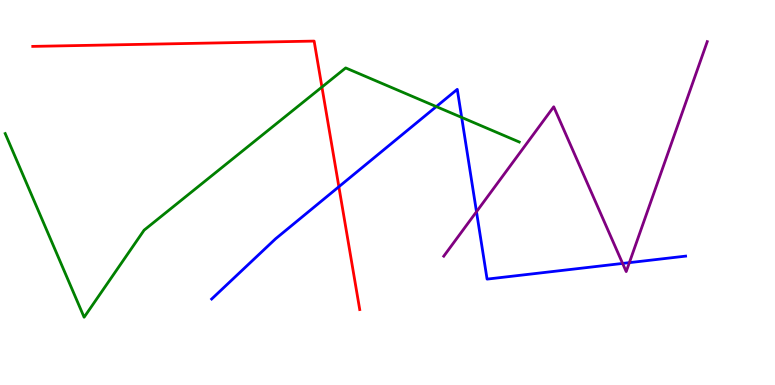[{'lines': ['blue', 'red'], 'intersections': [{'x': 4.37, 'y': 5.15}]}, {'lines': ['green', 'red'], 'intersections': [{'x': 4.15, 'y': 7.74}]}, {'lines': ['purple', 'red'], 'intersections': []}, {'lines': ['blue', 'green'], 'intersections': [{'x': 5.63, 'y': 7.23}, {'x': 5.96, 'y': 6.95}]}, {'lines': ['blue', 'purple'], 'intersections': [{'x': 6.15, 'y': 4.5}, {'x': 8.03, 'y': 3.16}, {'x': 8.12, 'y': 3.18}]}, {'lines': ['green', 'purple'], 'intersections': []}]